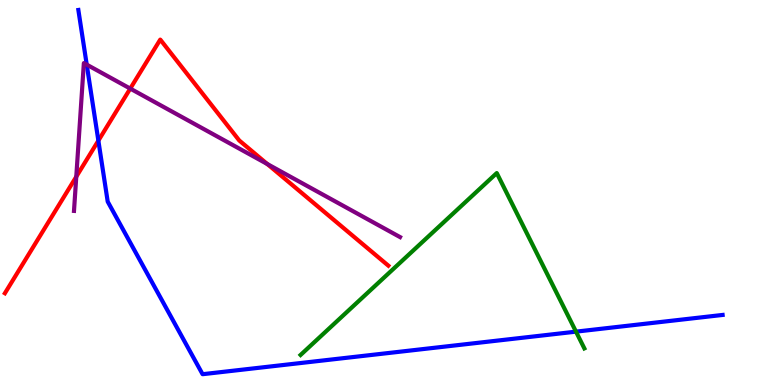[{'lines': ['blue', 'red'], 'intersections': [{'x': 1.27, 'y': 6.35}]}, {'lines': ['green', 'red'], 'intersections': []}, {'lines': ['purple', 'red'], 'intersections': [{'x': 0.984, 'y': 5.41}, {'x': 1.68, 'y': 7.7}, {'x': 3.45, 'y': 5.74}]}, {'lines': ['blue', 'green'], 'intersections': [{'x': 7.43, 'y': 1.39}]}, {'lines': ['blue', 'purple'], 'intersections': [{'x': 1.12, 'y': 8.32}]}, {'lines': ['green', 'purple'], 'intersections': []}]